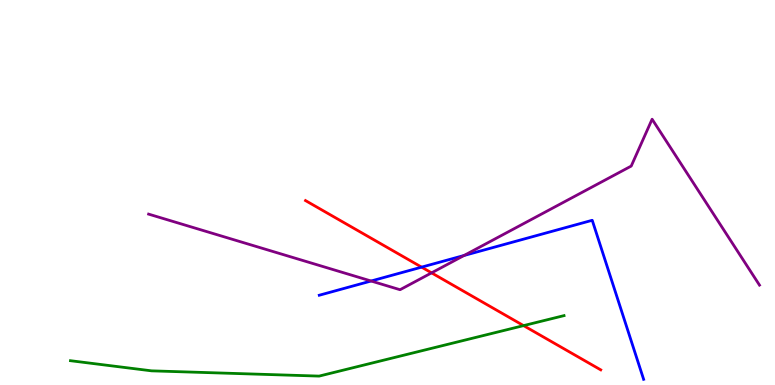[{'lines': ['blue', 'red'], 'intersections': [{'x': 5.44, 'y': 3.06}]}, {'lines': ['green', 'red'], 'intersections': [{'x': 6.76, 'y': 1.54}]}, {'lines': ['purple', 'red'], 'intersections': [{'x': 5.57, 'y': 2.91}]}, {'lines': ['blue', 'green'], 'intersections': []}, {'lines': ['blue', 'purple'], 'intersections': [{'x': 4.79, 'y': 2.7}, {'x': 5.99, 'y': 3.36}]}, {'lines': ['green', 'purple'], 'intersections': []}]